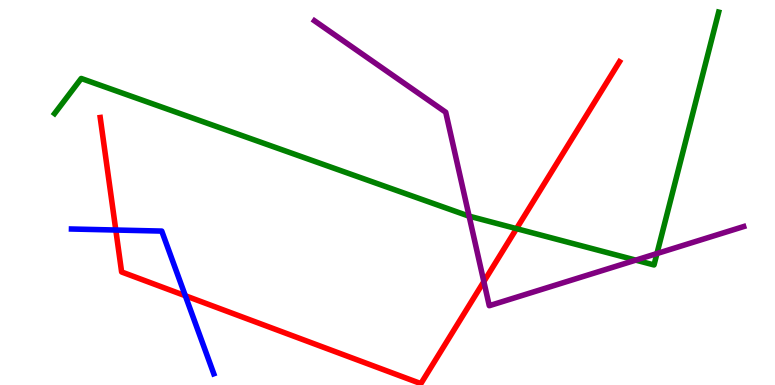[{'lines': ['blue', 'red'], 'intersections': [{'x': 1.49, 'y': 4.03}, {'x': 2.39, 'y': 2.32}]}, {'lines': ['green', 'red'], 'intersections': [{'x': 6.66, 'y': 4.06}]}, {'lines': ['purple', 'red'], 'intersections': [{'x': 6.24, 'y': 2.69}]}, {'lines': ['blue', 'green'], 'intersections': []}, {'lines': ['blue', 'purple'], 'intersections': []}, {'lines': ['green', 'purple'], 'intersections': [{'x': 6.05, 'y': 4.39}, {'x': 8.2, 'y': 3.24}, {'x': 8.48, 'y': 3.41}]}]